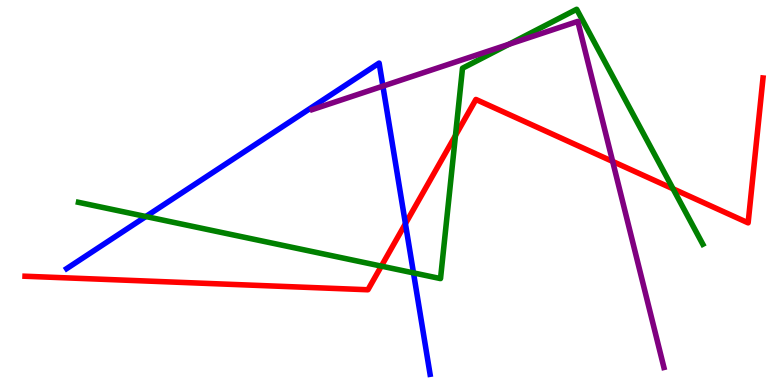[{'lines': ['blue', 'red'], 'intersections': [{'x': 5.23, 'y': 4.19}]}, {'lines': ['green', 'red'], 'intersections': [{'x': 4.92, 'y': 3.09}, {'x': 5.88, 'y': 6.48}, {'x': 8.68, 'y': 5.1}]}, {'lines': ['purple', 'red'], 'intersections': [{'x': 7.91, 'y': 5.81}]}, {'lines': ['blue', 'green'], 'intersections': [{'x': 1.88, 'y': 4.38}, {'x': 5.34, 'y': 2.91}]}, {'lines': ['blue', 'purple'], 'intersections': [{'x': 4.94, 'y': 7.76}]}, {'lines': ['green', 'purple'], 'intersections': [{'x': 6.57, 'y': 8.85}]}]